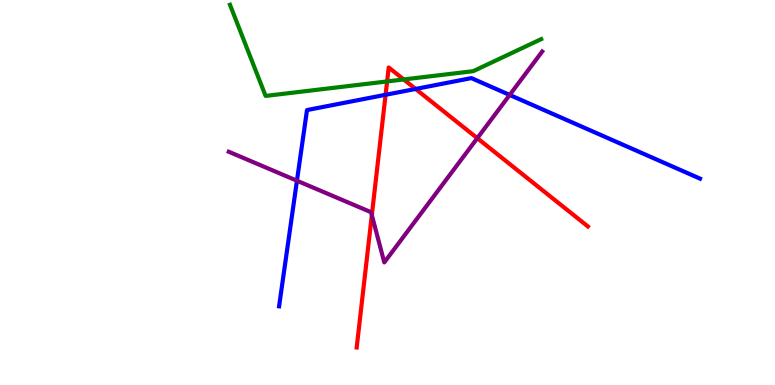[{'lines': ['blue', 'red'], 'intersections': [{'x': 4.98, 'y': 7.54}, {'x': 5.36, 'y': 7.69}]}, {'lines': ['green', 'red'], 'intersections': [{'x': 5.0, 'y': 7.88}, {'x': 5.21, 'y': 7.94}]}, {'lines': ['purple', 'red'], 'intersections': [{'x': 4.8, 'y': 4.41}, {'x': 6.16, 'y': 6.41}]}, {'lines': ['blue', 'green'], 'intersections': []}, {'lines': ['blue', 'purple'], 'intersections': [{'x': 3.83, 'y': 5.31}, {'x': 6.58, 'y': 7.53}]}, {'lines': ['green', 'purple'], 'intersections': []}]